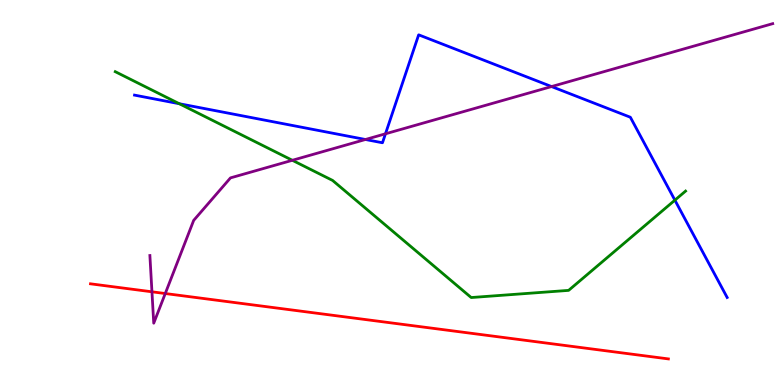[{'lines': ['blue', 'red'], 'intersections': []}, {'lines': ['green', 'red'], 'intersections': []}, {'lines': ['purple', 'red'], 'intersections': [{'x': 1.96, 'y': 2.42}, {'x': 2.13, 'y': 2.38}]}, {'lines': ['blue', 'green'], 'intersections': [{'x': 2.31, 'y': 7.31}, {'x': 8.71, 'y': 4.8}]}, {'lines': ['blue', 'purple'], 'intersections': [{'x': 4.72, 'y': 6.38}, {'x': 4.97, 'y': 6.52}, {'x': 7.12, 'y': 7.75}]}, {'lines': ['green', 'purple'], 'intersections': [{'x': 3.77, 'y': 5.84}]}]